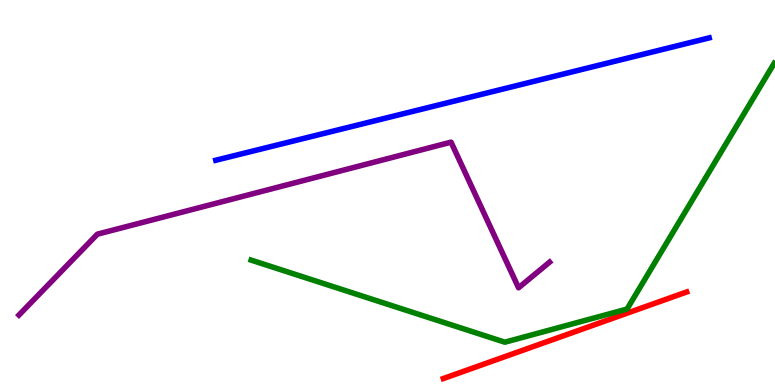[{'lines': ['blue', 'red'], 'intersections': []}, {'lines': ['green', 'red'], 'intersections': []}, {'lines': ['purple', 'red'], 'intersections': []}, {'lines': ['blue', 'green'], 'intersections': []}, {'lines': ['blue', 'purple'], 'intersections': []}, {'lines': ['green', 'purple'], 'intersections': []}]